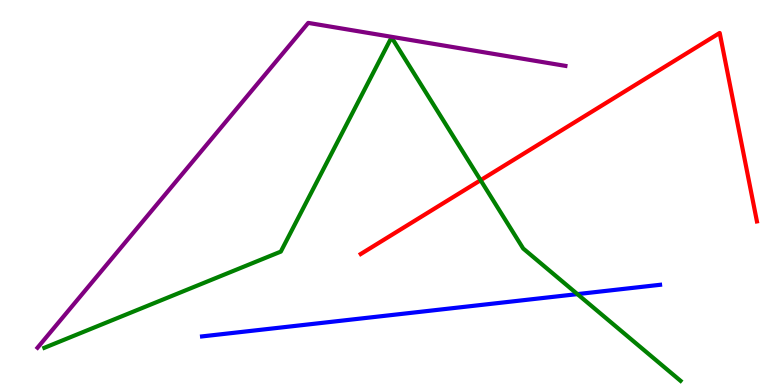[{'lines': ['blue', 'red'], 'intersections': []}, {'lines': ['green', 'red'], 'intersections': [{'x': 6.2, 'y': 5.32}]}, {'lines': ['purple', 'red'], 'intersections': []}, {'lines': ['blue', 'green'], 'intersections': [{'x': 7.45, 'y': 2.36}]}, {'lines': ['blue', 'purple'], 'intersections': []}, {'lines': ['green', 'purple'], 'intersections': []}]